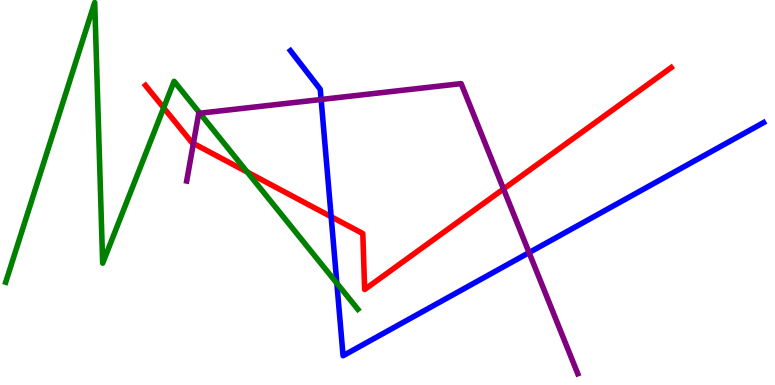[{'lines': ['blue', 'red'], 'intersections': [{'x': 4.27, 'y': 4.37}]}, {'lines': ['green', 'red'], 'intersections': [{'x': 2.11, 'y': 7.2}, {'x': 3.19, 'y': 5.53}]}, {'lines': ['purple', 'red'], 'intersections': [{'x': 2.5, 'y': 6.28}, {'x': 6.5, 'y': 5.09}]}, {'lines': ['blue', 'green'], 'intersections': [{'x': 4.35, 'y': 2.64}]}, {'lines': ['blue', 'purple'], 'intersections': [{'x': 4.14, 'y': 7.42}, {'x': 6.83, 'y': 3.44}]}, {'lines': ['green', 'purple'], 'intersections': [{'x': 2.58, 'y': 7.06}]}]